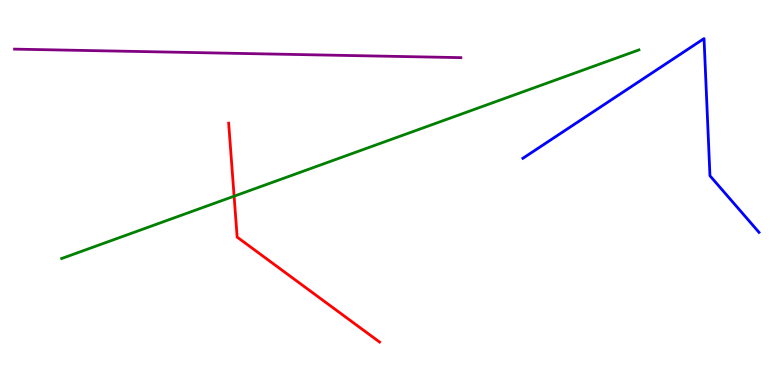[{'lines': ['blue', 'red'], 'intersections': []}, {'lines': ['green', 'red'], 'intersections': [{'x': 3.02, 'y': 4.9}]}, {'lines': ['purple', 'red'], 'intersections': []}, {'lines': ['blue', 'green'], 'intersections': []}, {'lines': ['blue', 'purple'], 'intersections': []}, {'lines': ['green', 'purple'], 'intersections': []}]